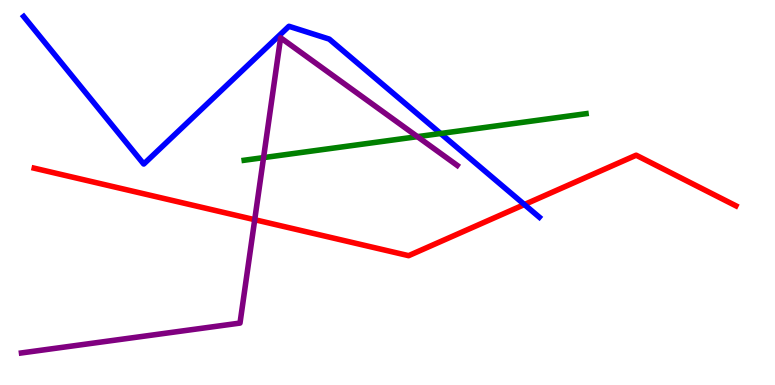[{'lines': ['blue', 'red'], 'intersections': [{'x': 6.77, 'y': 4.69}]}, {'lines': ['green', 'red'], 'intersections': []}, {'lines': ['purple', 'red'], 'intersections': [{'x': 3.29, 'y': 4.29}]}, {'lines': ['blue', 'green'], 'intersections': [{'x': 5.69, 'y': 6.53}]}, {'lines': ['blue', 'purple'], 'intersections': []}, {'lines': ['green', 'purple'], 'intersections': [{'x': 3.4, 'y': 5.91}, {'x': 5.39, 'y': 6.45}]}]